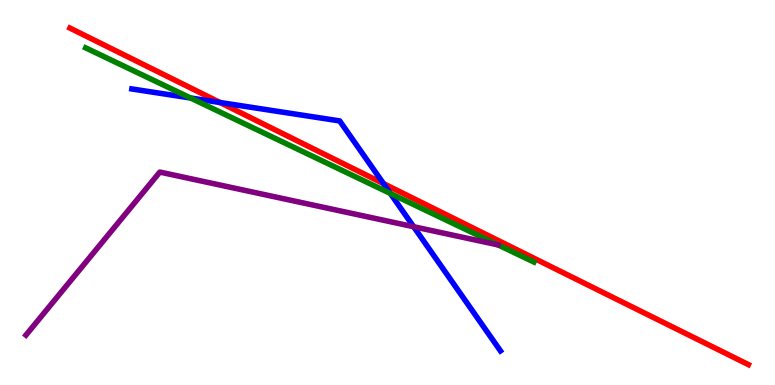[{'lines': ['blue', 'red'], 'intersections': [{'x': 2.84, 'y': 7.34}, {'x': 4.95, 'y': 5.23}]}, {'lines': ['green', 'red'], 'intersections': []}, {'lines': ['purple', 'red'], 'intersections': []}, {'lines': ['blue', 'green'], 'intersections': [{'x': 2.46, 'y': 7.46}, {'x': 5.04, 'y': 4.98}]}, {'lines': ['blue', 'purple'], 'intersections': [{'x': 5.34, 'y': 4.11}]}, {'lines': ['green', 'purple'], 'intersections': []}]